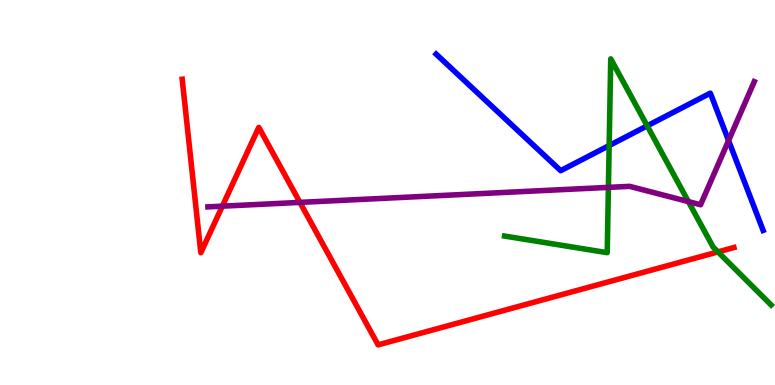[{'lines': ['blue', 'red'], 'intersections': []}, {'lines': ['green', 'red'], 'intersections': [{'x': 9.26, 'y': 3.46}]}, {'lines': ['purple', 'red'], 'intersections': [{'x': 2.87, 'y': 4.64}, {'x': 3.87, 'y': 4.74}]}, {'lines': ['blue', 'green'], 'intersections': [{'x': 7.86, 'y': 6.22}, {'x': 8.35, 'y': 6.73}]}, {'lines': ['blue', 'purple'], 'intersections': [{'x': 9.4, 'y': 6.35}]}, {'lines': ['green', 'purple'], 'intersections': [{'x': 7.85, 'y': 5.13}, {'x': 8.88, 'y': 4.76}]}]